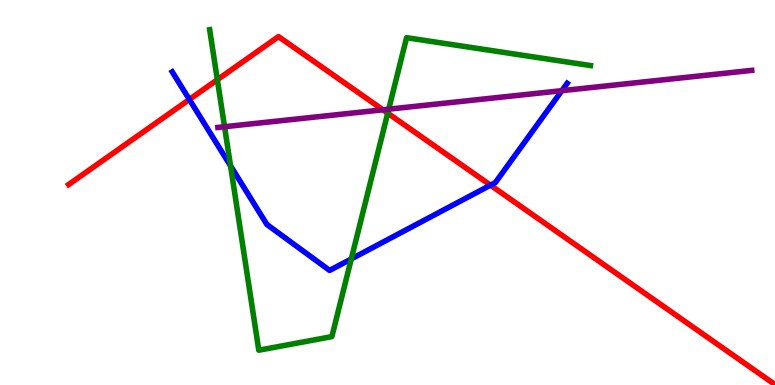[{'lines': ['blue', 'red'], 'intersections': [{'x': 2.44, 'y': 7.42}, {'x': 6.33, 'y': 5.19}]}, {'lines': ['green', 'red'], 'intersections': [{'x': 2.8, 'y': 7.93}, {'x': 5.0, 'y': 7.06}]}, {'lines': ['purple', 'red'], 'intersections': [{'x': 4.94, 'y': 7.15}]}, {'lines': ['blue', 'green'], 'intersections': [{'x': 2.97, 'y': 5.69}, {'x': 4.53, 'y': 3.27}]}, {'lines': ['blue', 'purple'], 'intersections': [{'x': 7.25, 'y': 7.65}]}, {'lines': ['green', 'purple'], 'intersections': [{'x': 2.9, 'y': 6.71}, {'x': 5.02, 'y': 7.16}]}]